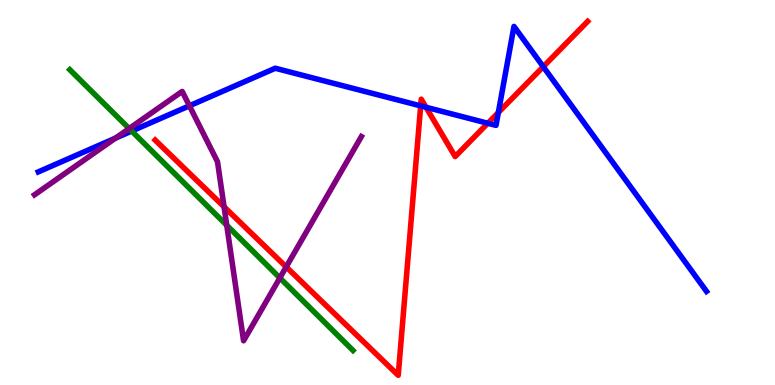[{'lines': ['blue', 'red'], 'intersections': [{'x': 5.43, 'y': 7.25}, {'x': 5.5, 'y': 7.21}, {'x': 6.29, 'y': 6.8}, {'x': 6.43, 'y': 7.08}, {'x': 7.01, 'y': 8.27}]}, {'lines': ['green', 'red'], 'intersections': []}, {'lines': ['purple', 'red'], 'intersections': [{'x': 2.89, 'y': 4.63}, {'x': 3.69, 'y': 3.07}]}, {'lines': ['blue', 'green'], 'intersections': [{'x': 1.7, 'y': 6.6}]}, {'lines': ['blue', 'purple'], 'intersections': [{'x': 1.49, 'y': 6.41}, {'x': 2.44, 'y': 7.25}]}, {'lines': ['green', 'purple'], 'intersections': [{'x': 1.67, 'y': 6.66}, {'x': 2.93, 'y': 4.15}, {'x': 3.61, 'y': 2.78}]}]